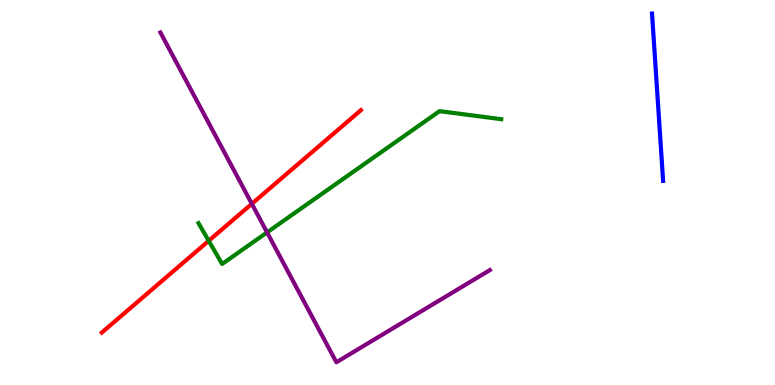[{'lines': ['blue', 'red'], 'intersections': []}, {'lines': ['green', 'red'], 'intersections': [{'x': 2.69, 'y': 3.75}]}, {'lines': ['purple', 'red'], 'intersections': [{'x': 3.25, 'y': 4.71}]}, {'lines': ['blue', 'green'], 'intersections': []}, {'lines': ['blue', 'purple'], 'intersections': []}, {'lines': ['green', 'purple'], 'intersections': [{'x': 3.45, 'y': 3.96}]}]